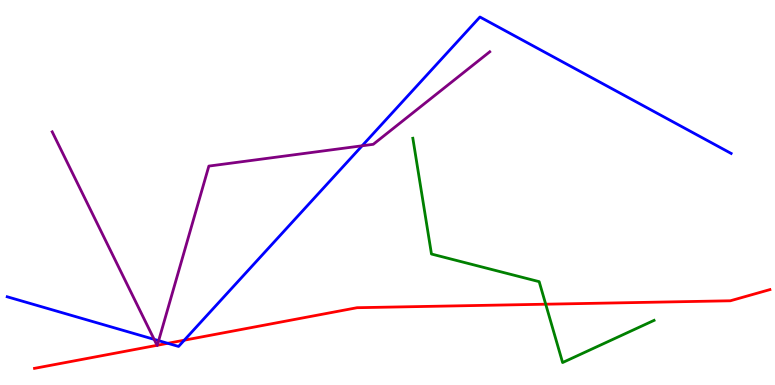[{'lines': ['blue', 'red'], 'intersections': [{'x': 2.16, 'y': 1.08}, {'x': 2.38, 'y': 1.16}]}, {'lines': ['green', 'red'], 'intersections': [{'x': 7.04, 'y': 2.1}]}, {'lines': ['purple', 'red'], 'intersections': [{'x': 2.03, 'y': 1.03}, {'x': 2.03, 'y': 1.03}]}, {'lines': ['blue', 'green'], 'intersections': []}, {'lines': ['blue', 'purple'], 'intersections': [{'x': 1.99, 'y': 1.19}, {'x': 2.05, 'y': 1.15}, {'x': 4.67, 'y': 6.21}]}, {'lines': ['green', 'purple'], 'intersections': []}]